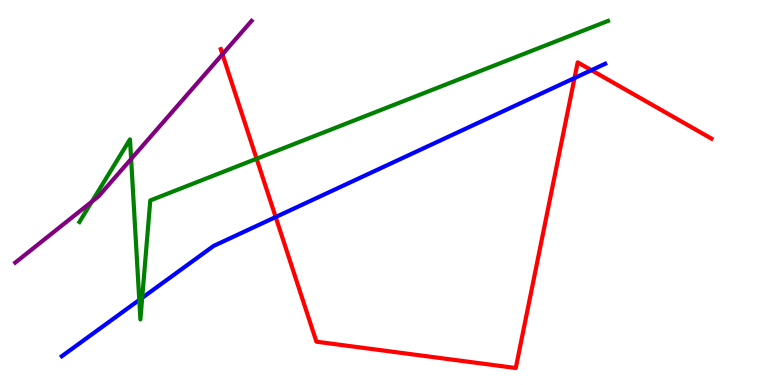[{'lines': ['blue', 'red'], 'intersections': [{'x': 3.56, 'y': 4.36}, {'x': 7.41, 'y': 7.97}, {'x': 7.63, 'y': 8.18}]}, {'lines': ['green', 'red'], 'intersections': [{'x': 3.31, 'y': 5.88}]}, {'lines': ['purple', 'red'], 'intersections': [{'x': 2.87, 'y': 8.59}]}, {'lines': ['blue', 'green'], 'intersections': [{'x': 1.8, 'y': 2.21}, {'x': 1.83, 'y': 2.26}]}, {'lines': ['blue', 'purple'], 'intersections': []}, {'lines': ['green', 'purple'], 'intersections': [{'x': 1.19, 'y': 4.76}, {'x': 1.69, 'y': 5.87}]}]